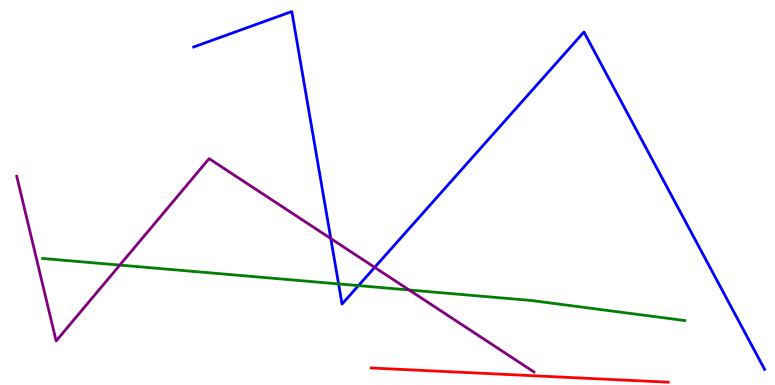[{'lines': ['blue', 'red'], 'intersections': []}, {'lines': ['green', 'red'], 'intersections': []}, {'lines': ['purple', 'red'], 'intersections': []}, {'lines': ['blue', 'green'], 'intersections': [{'x': 4.37, 'y': 2.63}, {'x': 4.63, 'y': 2.58}]}, {'lines': ['blue', 'purple'], 'intersections': [{'x': 4.27, 'y': 3.8}, {'x': 4.83, 'y': 3.06}]}, {'lines': ['green', 'purple'], 'intersections': [{'x': 1.55, 'y': 3.11}, {'x': 5.28, 'y': 2.47}]}]